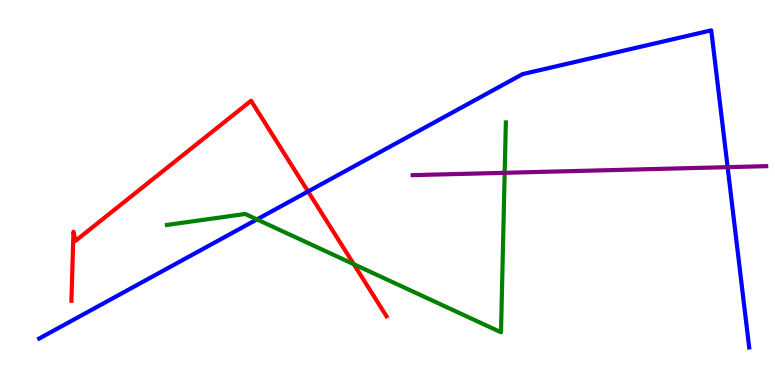[{'lines': ['blue', 'red'], 'intersections': [{'x': 3.98, 'y': 5.03}]}, {'lines': ['green', 'red'], 'intersections': [{'x': 4.56, 'y': 3.14}]}, {'lines': ['purple', 'red'], 'intersections': []}, {'lines': ['blue', 'green'], 'intersections': [{'x': 3.32, 'y': 4.3}]}, {'lines': ['blue', 'purple'], 'intersections': [{'x': 9.39, 'y': 5.66}]}, {'lines': ['green', 'purple'], 'intersections': [{'x': 6.51, 'y': 5.51}]}]